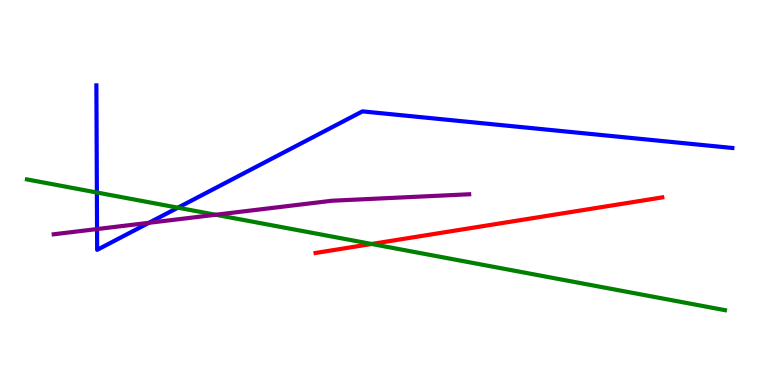[{'lines': ['blue', 'red'], 'intersections': []}, {'lines': ['green', 'red'], 'intersections': [{'x': 4.8, 'y': 3.66}]}, {'lines': ['purple', 'red'], 'intersections': []}, {'lines': ['blue', 'green'], 'intersections': [{'x': 1.25, 'y': 5.0}, {'x': 2.3, 'y': 4.61}]}, {'lines': ['blue', 'purple'], 'intersections': [{'x': 1.25, 'y': 4.05}, {'x': 1.92, 'y': 4.21}]}, {'lines': ['green', 'purple'], 'intersections': [{'x': 2.78, 'y': 4.42}]}]